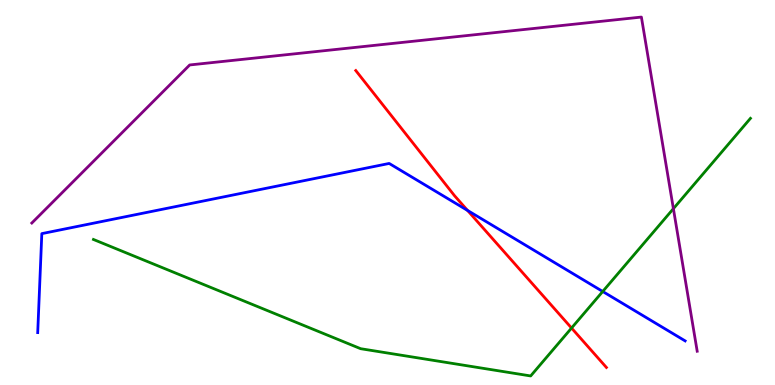[{'lines': ['blue', 'red'], 'intersections': [{'x': 6.03, 'y': 4.53}]}, {'lines': ['green', 'red'], 'intersections': [{'x': 7.37, 'y': 1.48}]}, {'lines': ['purple', 'red'], 'intersections': []}, {'lines': ['blue', 'green'], 'intersections': [{'x': 7.78, 'y': 2.43}]}, {'lines': ['blue', 'purple'], 'intersections': []}, {'lines': ['green', 'purple'], 'intersections': [{'x': 8.69, 'y': 4.58}]}]